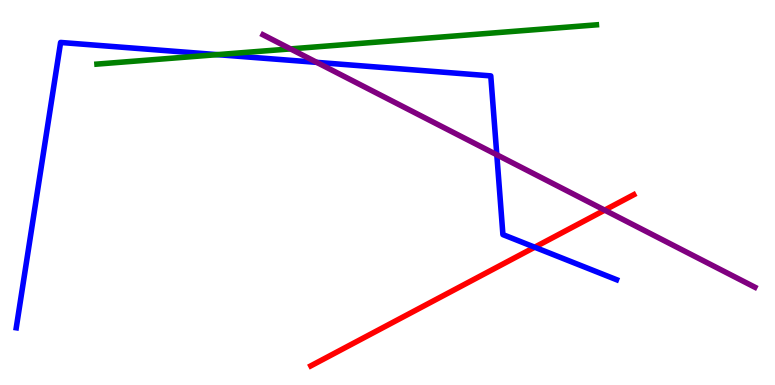[{'lines': ['blue', 'red'], 'intersections': [{'x': 6.9, 'y': 3.58}]}, {'lines': ['green', 'red'], 'intersections': []}, {'lines': ['purple', 'red'], 'intersections': [{'x': 7.8, 'y': 4.54}]}, {'lines': ['blue', 'green'], 'intersections': [{'x': 2.81, 'y': 8.58}]}, {'lines': ['blue', 'purple'], 'intersections': [{'x': 4.09, 'y': 8.38}, {'x': 6.41, 'y': 5.98}]}, {'lines': ['green', 'purple'], 'intersections': [{'x': 3.75, 'y': 8.73}]}]